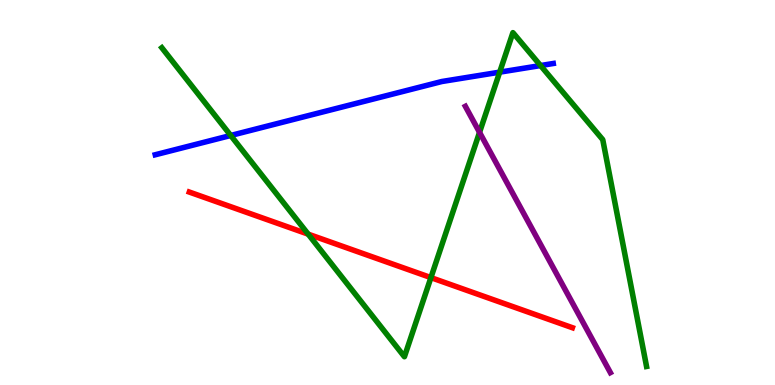[{'lines': ['blue', 'red'], 'intersections': []}, {'lines': ['green', 'red'], 'intersections': [{'x': 3.98, 'y': 3.92}, {'x': 5.56, 'y': 2.79}]}, {'lines': ['purple', 'red'], 'intersections': []}, {'lines': ['blue', 'green'], 'intersections': [{'x': 2.98, 'y': 6.48}, {'x': 6.45, 'y': 8.13}, {'x': 6.97, 'y': 8.3}]}, {'lines': ['blue', 'purple'], 'intersections': []}, {'lines': ['green', 'purple'], 'intersections': [{'x': 6.19, 'y': 6.56}]}]